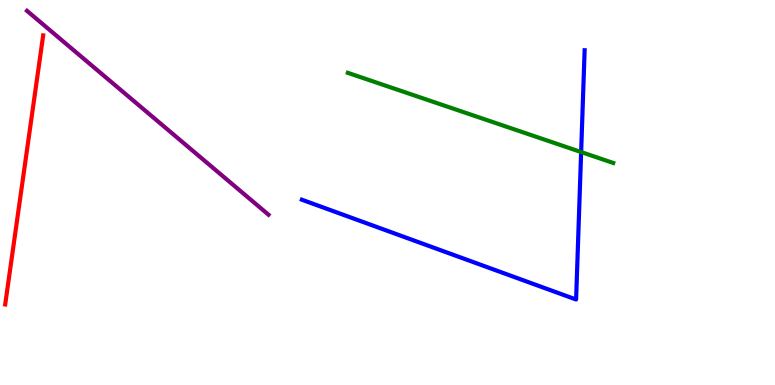[{'lines': ['blue', 'red'], 'intersections': []}, {'lines': ['green', 'red'], 'intersections': []}, {'lines': ['purple', 'red'], 'intersections': []}, {'lines': ['blue', 'green'], 'intersections': [{'x': 7.5, 'y': 6.05}]}, {'lines': ['blue', 'purple'], 'intersections': []}, {'lines': ['green', 'purple'], 'intersections': []}]